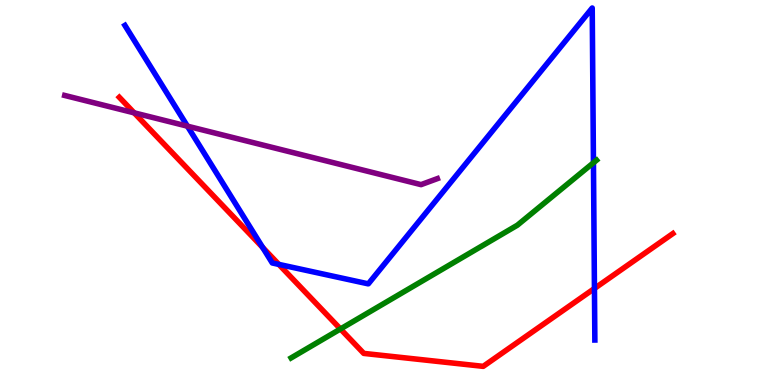[{'lines': ['blue', 'red'], 'intersections': [{'x': 3.39, 'y': 3.57}, {'x': 3.6, 'y': 3.13}, {'x': 7.67, 'y': 2.51}]}, {'lines': ['green', 'red'], 'intersections': [{'x': 4.39, 'y': 1.46}]}, {'lines': ['purple', 'red'], 'intersections': [{'x': 1.73, 'y': 7.07}]}, {'lines': ['blue', 'green'], 'intersections': [{'x': 7.66, 'y': 5.77}]}, {'lines': ['blue', 'purple'], 'intersections': [{'x': 2.42, 'y': 6.72}]}, {'lines': ['green', 'purple'], 'intersections': []}]